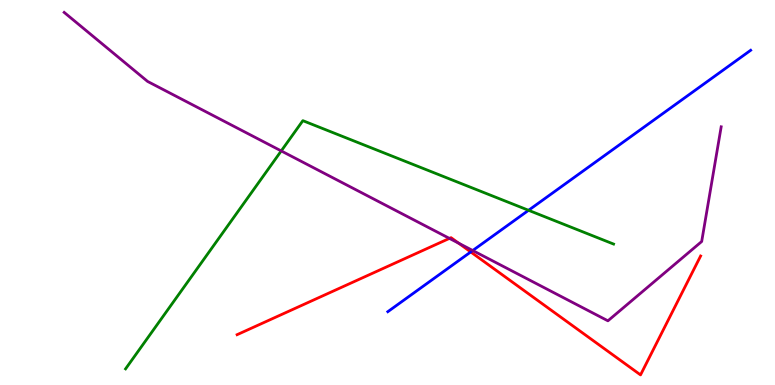[{'lines': ['blue', 'red'], 'intersections': [{'x': 6.07, 'y': 3.46}]}, {'lines': ['green', 'red'], 'intersections': []}, {'lines': ['purple', 'red'], 'intersections': [{'x': 5.8, 'y': 3.81}, {'x': 5.92, 'y': 3.68}]}, {'lines': ['blue', 'green'], 'intersections': [{'x': 6.82, 'y': 4.54}]}, {'lines': ['blue', 'purple'], 'intersections': [{'x': 6.1, 'y': 3.49}]}, {'lines': ['green', 'purple'], 'intersections': [{'x': 3.63, 'y': 6.08}]}]